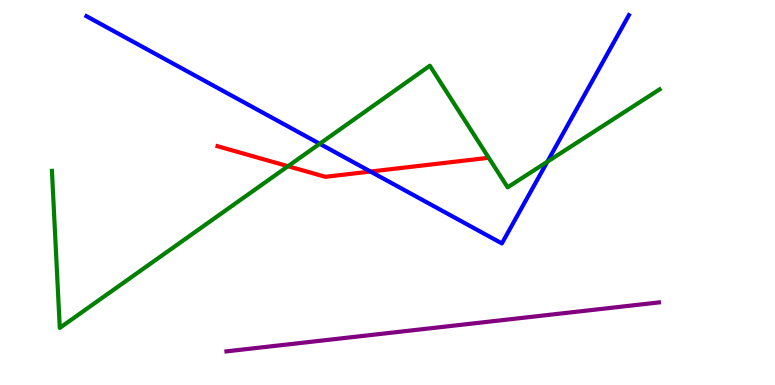[{'lines': ['blue', 'red'], 'intersections': [{'x': 4.78, 'y': 5.54}]}, {'lines': ['green', 'red'], 'intersections': [{'x': 3.72, 'y': 5.68}]}, {'lines': ['purple', 'red'], 'intersections': []}, {'lines': ['blue', 'green'], 'intersections': [{'x': 4.13, 'y': 6.27}, {'x': 7.06, 'y': 5.8}]}, {'lines': ['blue', 'purple'], 'intersections': []}, {'lines': ['green', 'purple'], 'intersections': []}]